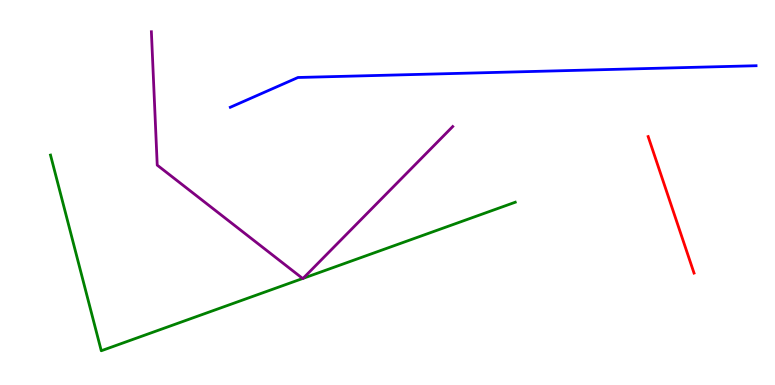[{'lines': ['blue', 'red'], 'intersections': []}, {'lines': ['green', 'red'], 'intersections': []}, {'lines': ['purple', 'red'], 'intersections': []}, {'lines': ['blue', 'green'], 'intersections': []}, {'lines': ['blue', 'purple'], 'intersections': []}, {'lines': ['green', 'purple'], 'intersections': [{'x': 3.91, 'y': 2.77}, {'x': 3.91, 'y': 2.77}]}]